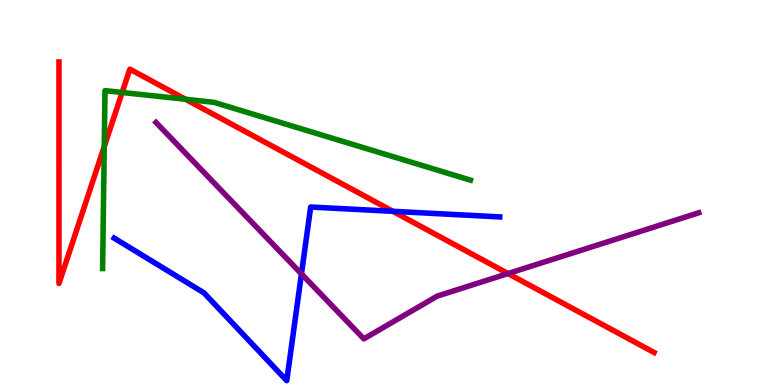[{'lines': ['blue', 'red'], 'intersections': [{'x': 5.07, 'y': 4.51}]}, {'lines': ['green', 'red'], 'intersections': [{'x': 1.35, 'y': 6.19}, {'x': 1.58, 'y': 7.6}, {'x': 2.39, 'y': 7.42}]}, {'lines': ['purple', 'red'], 'intersections': [{'x': 6.56, 'y': 2.89}]}, {'lines': ['blue', 'green'], 'intersections': []}, {'lines': ['blue', 'purple'], 'intersections': [{'x': 3.89, 'y': 2.89}]}, {'lines': ['green', 'purple'], 'intersections': []}]